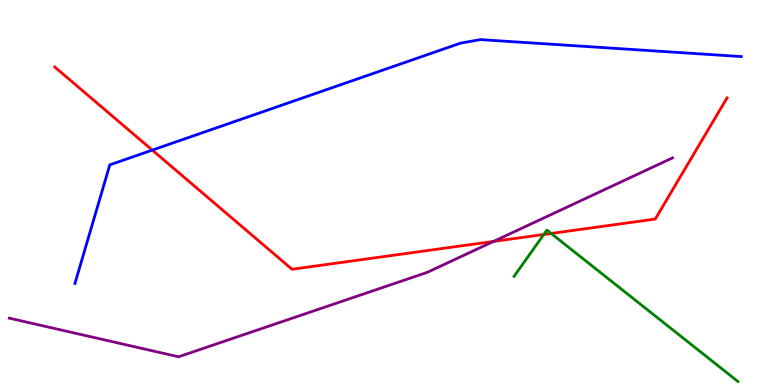[{'lines': ['blue', 'red'], 'intersections': [{'x': 1.96, 'y': 6.1}]}, {'lines': ['green', 'red'], 'intersections': [{'x': 7.02, 'y': 3.91}, {'x': 7.11, 'y': 3.94}]}, {'lines': ['purple', 'red'], 'intersections': [{'x': 6.37, 'y': 3.73}]}, {'lines': ['blue', 'green'], 'intersections': []}, {'lines': ['blue', 'purple'], 'intersections': []}, {'lines': ['green', 'purple'], 'intersections': []}]